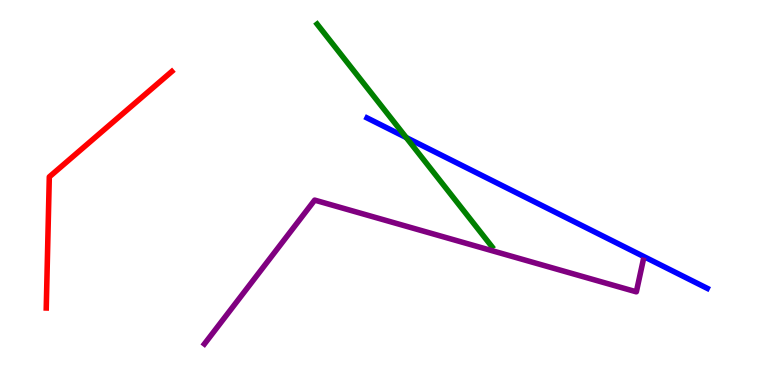[{'lines': ['blue', 'red'], 'intersections': []}, {'lines': ['green', 'red'], 'intersections': []}, {'lines': ['purple', 'red'], 'intersections': []}, {'lines': ['blue', 'green'], 'intersections': [{'x': 5.24, 'y': 6.43}]}, {'lines': ['blue', 'purple'], 'intersections': []}, {'lines': ['green', 'purple'], 'intersections': []}]